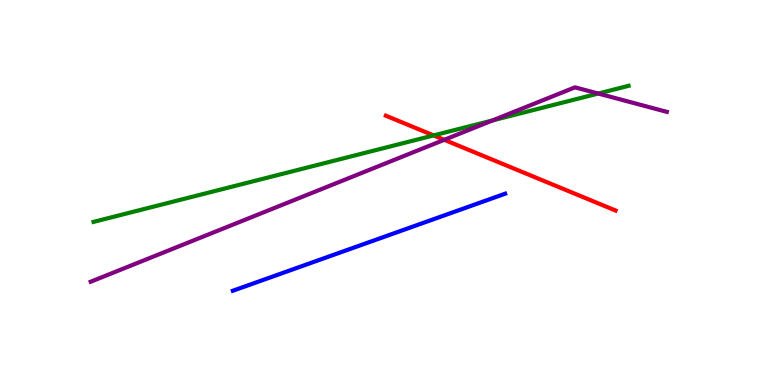[{'lines': ['blue', 'red'], 'intersections': []}, {'lines': ['green', 'red'], 'intersections': [{'x': 5.59, 'y': 6.48}]}, {'lines': ['purple', 'red'], 'intersections': [{'x': 5.73, 'y': 6.37}]}, {'lines': ['blue', 'green'], 'intersections': []}, {'lines': ['blue', 'purple'], 'intersections': []}, {'lines': ['green', 'purple'], 'intersections': [{'x': 6.36, 'y': 6.87}, {'x': 7.72, 'y': 7.57}]}]